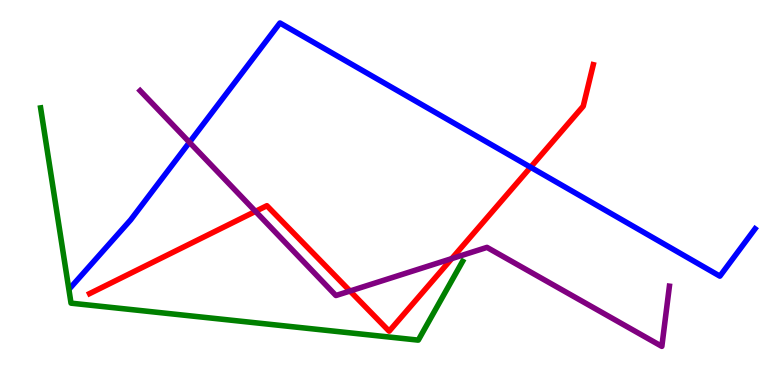[{'lines': ['blue', 'red'], 'intersections': [{'x': 6.85, 'y': 5.66}]}, {'lines': ['green', 'red'], 'intersections': []}, {'lines': ['purple', 'red'], 'intersections': [{'x': 3.3, 'y': 4.51}, {'x': 4.52, 'y': 2.44}, {'x': 5.83, 'y': 3.28}]}, {'lines': ['blue', 'green'], 'intersections': []}, {'lines': ['blue', 'purple'], 'intersections': [{'x': 2.44, 'y': 6.3}]}, {'lines': ['green', 'purple'], 'intersections': []}]